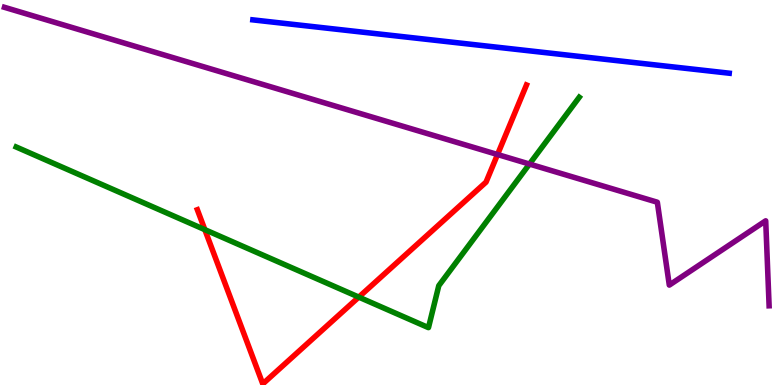[{'lines': ['blue', 'red'], 'intersections': []}, {'lines': ['green', 'red'], 'intersections': [{'x': 2.64, 'y': 4.04}, {'x': 4.63, 'y': 2.28}]}, {'lines': ['purple', 'red'], 'intersections': [{'x': 6.42, 'y': 5.99}]}, {'lines': ['blue', 'green'], 'intersections': []}, {'lines': ['blue', 'purple'], 'intersections': []}, {'lines': ['green', 'purple'], 'intersections': [{'x': 6.83, 'y': 5.74}]}]